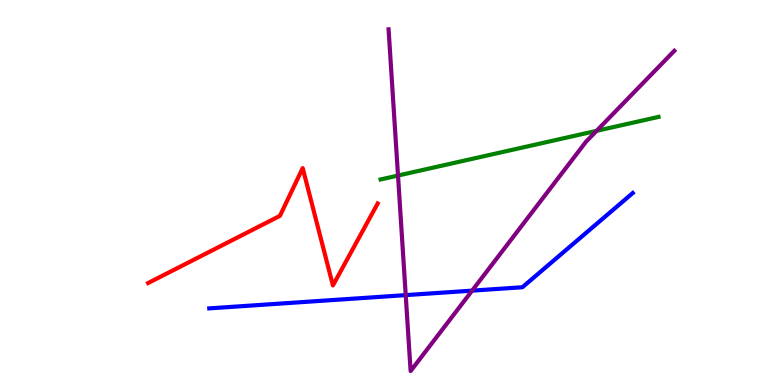[{'lines': ['blue', 'red'], 'intersections': []}, {'lines': ['green', 'red'], 'intersections': []}, {'lines': ['purple', 'red'], 'intersections': []}, {'lines': ['blue', 'green'], 'intersections': []}, {'lines': ['blue', 'purple'], 'intersections': [{'x': 5.24, 'y': 2.33}, {'x': 6.09, 'y': 2.45}]}, {'lines': ['green', 'purple'], 'intersections': [{'x': 5.14, 'y': 5.44}, {'x': 7.7, 'y': 6.6}]}]